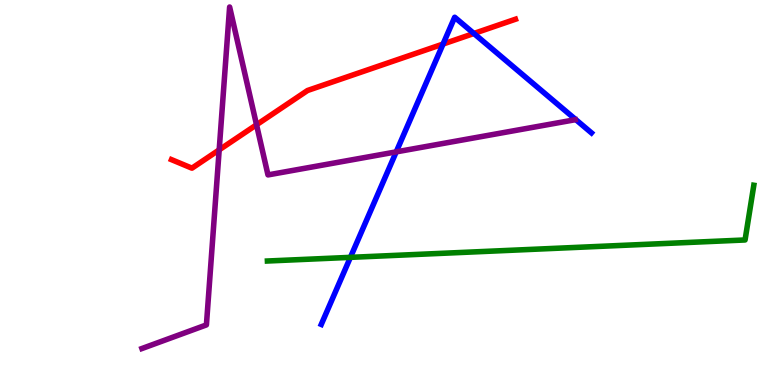[{'lines': ['blue', 'red'], 'intersections': [{'x': 5.72, 'y': 8.86}, {'x': 6.11, 'y': 9.13}]}, {'lines': ['green', 'red'], 'intersections': []}, {'lines': ['purple', 'red'], 'intersections': [{'x': 2.83, 'y': 6.11}, {'x': 3.31, 'y': 6.76}]}, {'lines': ['blue', 'green'], 'intersections': [{'x': 4.52, 'y': 3.32}]}, {'lines': ['blue', 'purple'], 'intersections': [{'x': 5.11, 'y': 6.06}]}, {'lines': ['green', 'purple'], 'intersections': []}]